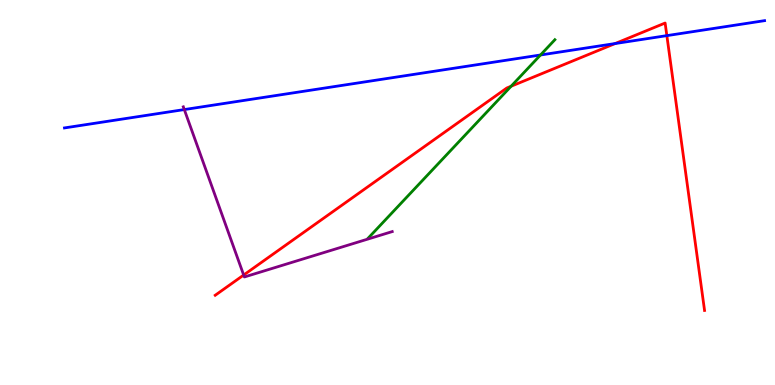[{'lines': ['blue', 'red'], 'intersections': [{'x': 7.94, 'y': 8.87}, {'x': 8.6, 'y': 9.07}]}, {'lines': ['green', 'red'], 'intersections': [{'x': 6.59, 'y': 7.76}]}, {'lines': ['purple', 'red'], 'intersections': [{'x': 3.14, 'y': 2.86}]}, {'lines': ['blue', 'green'], 'intersections': [{'x': 6.97, 'y': 8.57}]}, {'lines': ['blue', 'purple'], 'intersections': [{'x': 2.38, 'y': 7.15}]}, {'lines': ['green', 'purple'], 'intersections': []}]